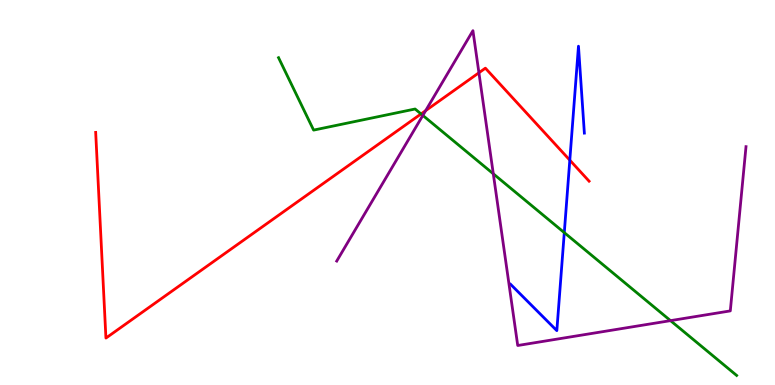[{'lines': ['blue', 'red'], 'intersections': [{'x': 7.35, 'y': 5.84}]}, {'lines': ['green', 'red'], 'intersections': [{'x': 5.43, 'y': 7.04}]}, {'lines': ['purple', 'red'], 'intersections': [{'x': 5.49, 'y': 7.13}, {'x': 6.18, 'y': 8.11}]}, {'lines': ['blue', 'green'], 'intersections': [{'x': 7.28, 'y': 3.96}]}, {'lines': ['blue', 'purple'], 'intersections': []}, {'lines': ['green', 'purple'], 'intersections': [{'x': 5.46, 'y': 7.0}, {'x': 6.37, 'y': 5.49}, {'x': 8.65, 'y': 1.67}]}]